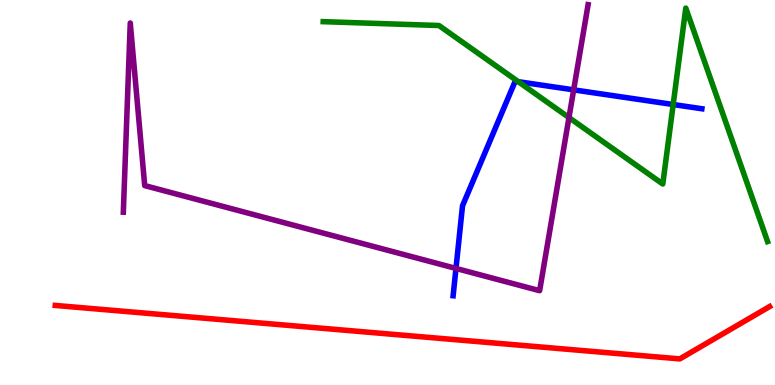[{'lines': ['blue', 'red'], 'intersections': []}, {'lines': ['green', 'red'], 'intersections': []}, {'lines': ['purple', 'red'], 'intersections': []}, {'lines': ['blue', 'green'], 'intersections': [{'x': 6.69, 'y': 7.88}, {'x': 8.69, 'y': 7.29}]}, {'lines': ['blue', 'purple'], 'intersections': [{'x': 5.88, 'y': 3.03}, {'x': 7.4, 'y': 7.67}]}, {'lines': ['green', 'purple'], 'intersections': [{'x': 7.34, 'y': 6.95}]}]